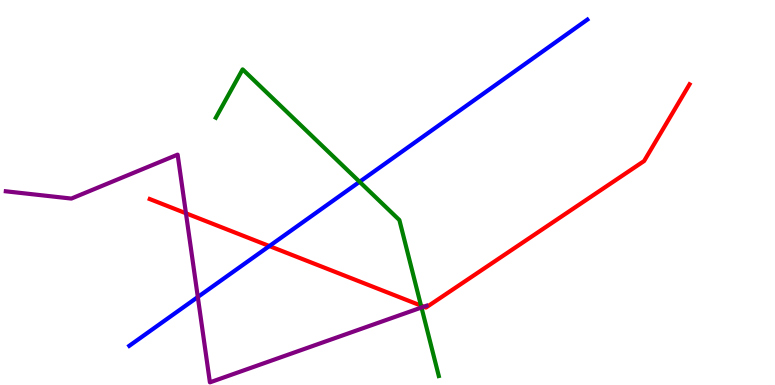[{'lines': ['blue', 'red'], 'intersections': [{'x': 3.48, 'y': 3.61}]}, {'lines': ['green', 'red'], 'intersections': [{'x': 5.43, 'y': 2.06}]}, {'lines': ['purple', 'red'], 'intersections': [{'x': 2.4, 'y': 4.46}, {'x': 5.47, 'y': 2.03}]}, {'lines': ['blue', 'green'], 'intersections': [{'x': 4.64, 'y': 5.28}]}, {'lines': ['blue', 'purple'], 'intersections': [{'x': 2.55, 'y': 2.29}]}, {'lines': ['green', 'purple'], 'intersections': [{'x': 5.44, 'y': 2.01}]}]